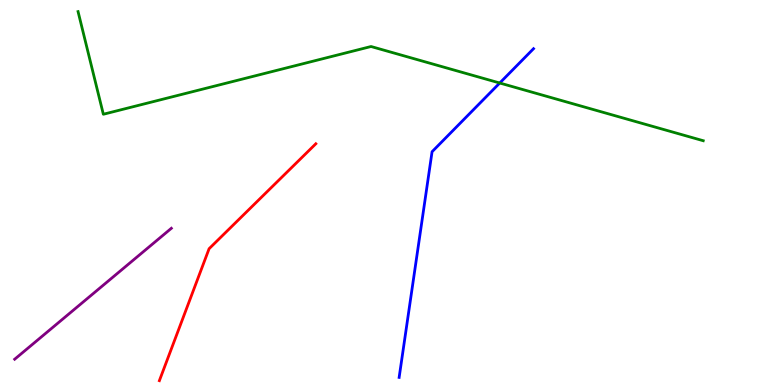[{'lines': ['blue', 'red'], 'intersections': []}, {'lines': ['green', 'red'], 'intersections': []}, {'lines': ['purple', 'red'], 'intersections': []}, {'lines': ['blue', 'green'], 'intersections': [{'x': 6.45, 'y': 7.84}]}, {'lines': ['blue', 'purple'], 'intersections': []}, {'lines': ['green', 'purple'], 'intersections': []}]